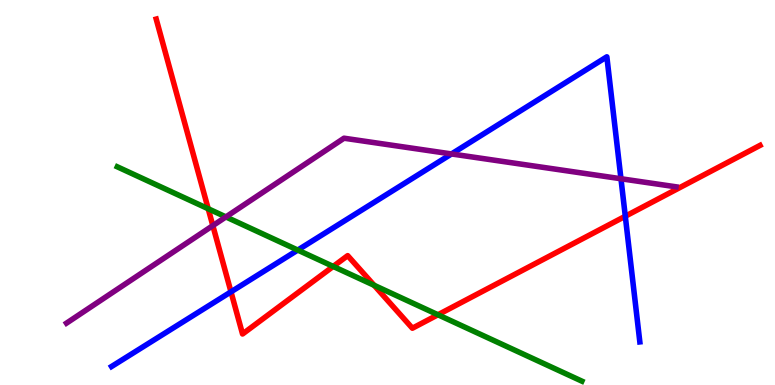[{'lines': ['blue', 'red'], 'intersections': [{'x': 2.98, 'y': 2.42}, {'x': 8.07, 'y': 4.38}]}, {'lines': ['green', 'red'], 'intersections': [{'x': 2.69, 'y': 4.58}, {'x': 4.3, 'y': 3.08}, {'x': 4.83, 'y': 2.59}, {'x': 5.65, 'y': 1.82}]}, {'lines': ['purple', 'red'], 'intersections': [{'x': 2.75, 'y': 4.14}]}, {'lines': ['blue', 'green'], 'intersections': [{'x': 3.84, 'y': 3.5}]}, {'lines': ['blue', 'purple'], 'intersections': [{'x': 5.83, 'y': 6.0}, {'x': 8.01, 'y': 5.36}]}, {'lines': ['green', 'purple'], 'intersections': [{'x': 2.91, 'y': 4.37}]}]